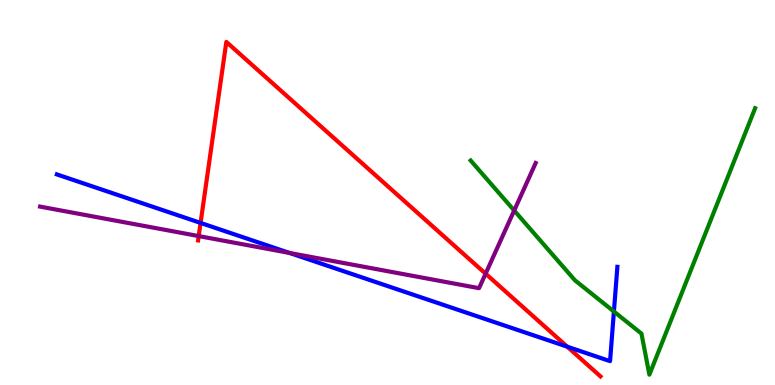[{'lines': ['blue', 'red'], 'intersections': [{'x': 2.59, 'y': 4.21}, {'x': 7.32, 'y': 0.995}]}, {'lines': ['green', 'red'], 'intersections': []}, {'lines': ['purple', 'red'], 'intersections': [{'x': 2.56, 'y': 3.87}, {'x': 6.27, 'y': 2.89}]}, {'lines': ['blue', 'green'], 'intersections': [{'x': 7.92, 'y': 1.91}]}, {'lines': ['blue', 'purple'], 'intersections': [{'x': 3.74, 'y': 3.43}]}, {'lines': ['green', 'purple'], 'intersections': [{'x': 6.63, 'y': 4.53}]}]